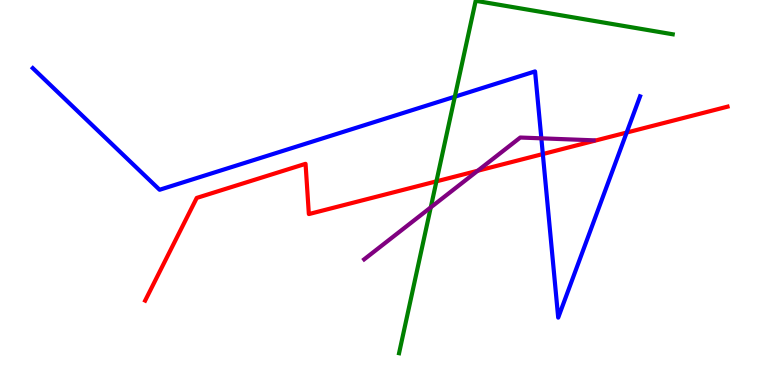[{'lines': ['blue', 'red'], 'intersections': [{'x': 7.0, 'y': 6.0}, {'x': 8.09, 'y': 6.56}]}, {'lines': ['green', 'red'], 'intersections': [{'x': 5.63, 'y': 5.29}]}, {'lines': ['purple', 'red'], 'intersections': [{'x': 6.16, 'y': 5.56}]}, {'lines': ['blue', 'green'], 'intersections': [{'x': 5.87, 'y': 7.49}]}, {'lines': ['blue', 'purple'], 'intersections': [{'x': 6.99, 'y': 6.41}]}, {'lines': ['green', 'purple'], 'intersections': [{'x': 5.56, 'y': 4.61}]}]